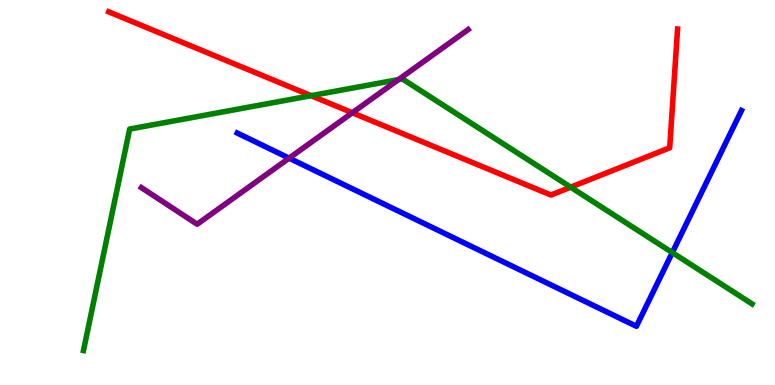[{'lines': ['blue', 'red'], 'intersections': []}, {'lines': ['green', 'red'], 'intersections': [{'x': 4.01, 'y': 7.52}, {'x': 7.36, 'y': 5.14}]}, {'lines': ['purple', 'red'], 'intersections': [{'x': 4.55, 'y': 7.07}]}, {'lines': ['blue', 'green'], 'intersections': [{'x': 8.67, 'y': 3.44}]}, {'lines': ['blue', 'purple'], 'intersections': [{'x': 3.73, 'y': 5.89}]}, {'lines': ['green', 'purple'], 'intersections': [{'x': 5.14, 'y': 7.93}]}]